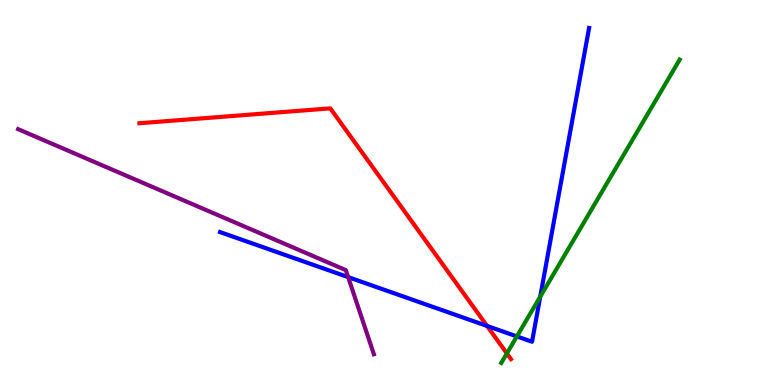[{'lines': ['blue', 'red'], 'intersections': [{'x': 6.28, 'y': 1.53}]}, {'lines': ['green', 'red'], 'intersections': [{'x': 6.54, 'y': 0.82}]}, {'lines': ['purple', 'red'], 'intersections': []}, {'lines': ['blue', 'green'], 'intersections': [{'x': 6.67, 'y': 1.26}, {'x': 6.97, 'y': 2.29}]}, {'lines': ['blue', 'purple'], 'intersections': [{'x': 4.49, 'y': 2.8}]}, {'lines': ['green', 'purple'], 'intersections': []}]